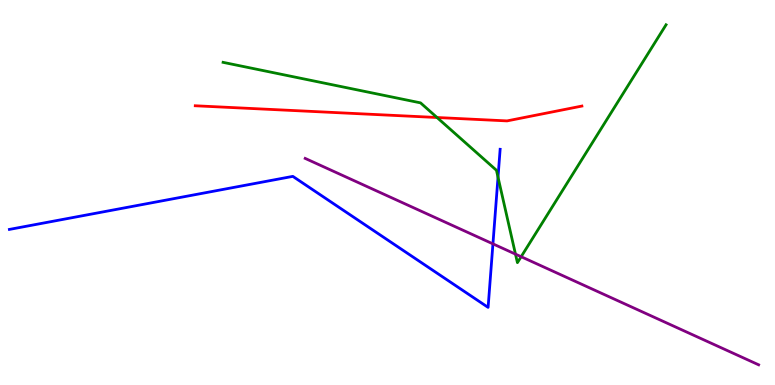[{'lines': ['blue', 'red'], 'intersections': []}, {'lines': ['green', 'red'], 'intersections': [{'x': 5.64, 'y': 6.95}]}, {'lines': ['purple', 'red'], 'intersections': []}, {'lines': ['blue', 'green'], 'intersections': [{'x': 6.43, 'y': 5.4}]}, {'lines': ['blue', 'purple'], 'intersections': [{'x': 6.36, 'y': 3.67}]}, {'lines': ['green', 'purple'], 'intersections': [{'x': 6.65, 'y': 3.4}, {'x': 6.72, 'y': 3.33}]}]